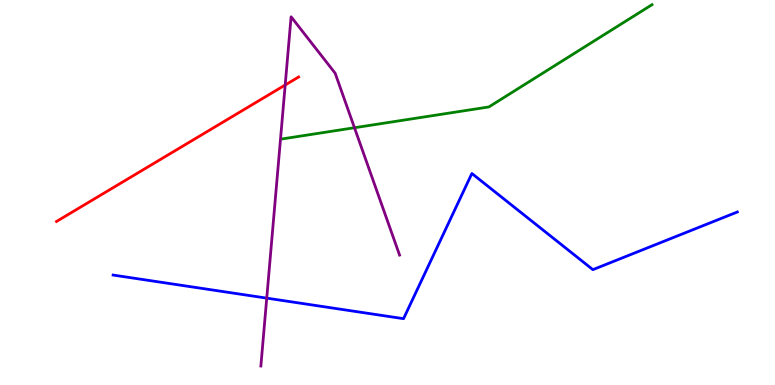[{'lines': ['blue', 'red'], 'intersections': []}, {'lines': ['green', 'red'], 'intersections': []}, {'lines': ['purple', 'red'], 'intersections': [{'x': 3.68, 'y': 7.79}]}, {'lines': ['blue', 'green'], 'intersections': []}, {'lines': ['blue', 'purple'], 'intersections': [{'x': 3.44, 'y': 2.26}]}, {'lines': ['green', 'purple'], 'intersections': [{'x': 4.57, 'y': 6.68}]}]